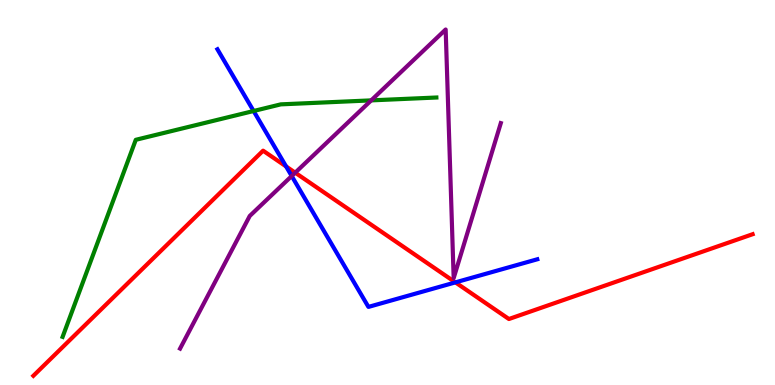[{'lines': ['blue', 'red'], 'intersections': [{'x': 3.69, 'y': 5.68}, {'x': 5.88, 'y': 2.67}]}, {'lines': ['green', 'red'], 'intersections': []}, {'lines': ['purple', 'red'], 'intersections': [{'x': 3.81, 'y': 5.51}]}, {'lines': ['blue', 'green'], 'intersections': [{'x': 3.27, 'y': 7.12}]}, {'lines': ['blue', 'purple'], 'intersections': [{'x': 3.76, 'y': 5.43}]}, {'lines': ['green', 'purple'], 'intersections': [{'x': 4.79, 'y': 7.39}]}]